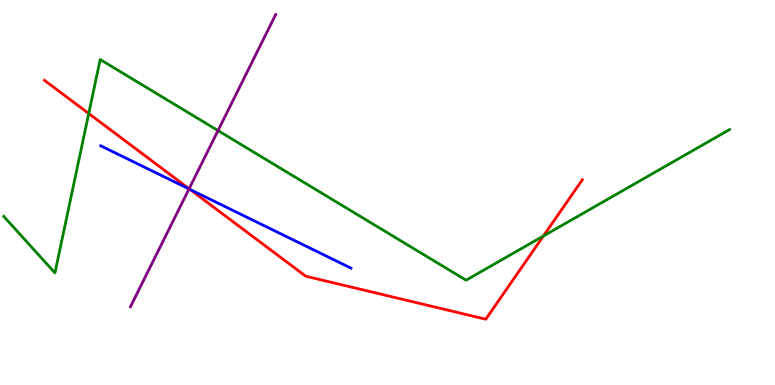[{'lines': ['blue', 'red'], 'intersections': [{'x': 2.45, 'y': 5.08}]}, {'lines': ['green', 'red'], 'intersections': [{'x': 1.14, 'y': 7.05}, {'x': 7.01, 'y': 3.87}]}, {'lines': ['purple', 'red'], 'intersections': [{'x': 2.44, 'y': 5.1}]}, {'lines': ['blue', 'green'], 'intersections': []}, {'lines': ['blue', 'purple'], 'intersections': [{'x': 2.44, 'y': 5.09}]}, {'lines': ['green', 'purple'], 'intersections': [{'x': 2.81, 'y': 6.61}]}]